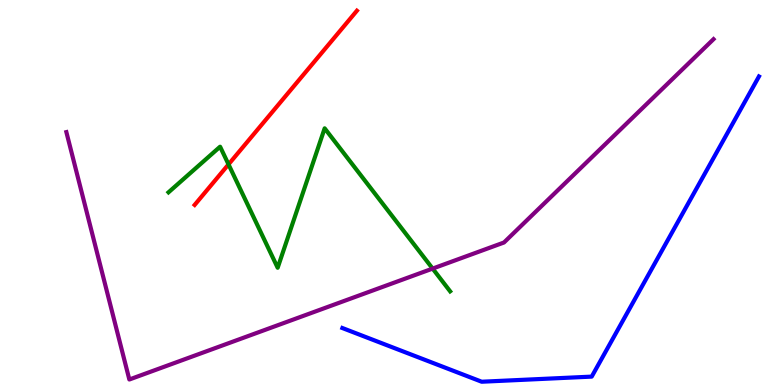[{'lines': ['blue', 'red'], 'intersections': []}, {'lines': ['green', 'red'], 'intersections': [{'x': 2.95, 'y': 5.73}]}, {'lines': ['purple', 'red'], 'intersections': []}, {'lines': ['blue', 'green'], 'intersections': []}, {'lines': ['blue', 'purple'], 'intersections': []}, {'lines': ['green', 'purple'], 'intersections': [{'x': 5.58, 'y': 3.02}]}]